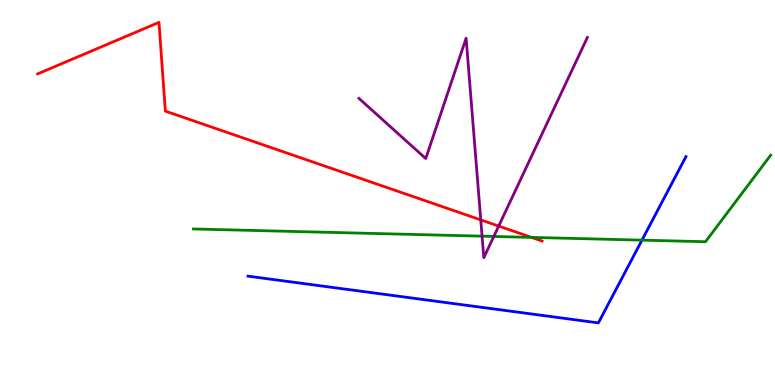[{'lines': ['blue', 'red'], 'intersections': []}, {'lines': ['green', 'red'], 'intersections': [{'x': 6.86, 'y': 3.83}]}, {'lines': ['purple', 'red'], 'intersections': [{'x': 6.2, 'y': 4.29}, {'x': 6.43, 'y': 4.13}]}, {'lines': ['blue', 'green'], 'intersections': [{'x': 8.28, 'y': 3.76}]}, {'lines': ['blue', 'purple'], 'intersections': []}, {'lines': ['green', 'purple'], 'intersections': [{'x': 6.22, 'y': 3.87}, {'x': 6.37, 'y': 3.86}]}]